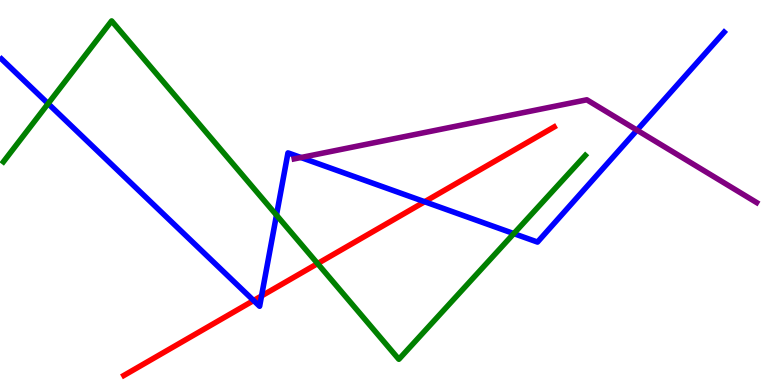[{'lines': ['blue', 'red'], 'intersections': [{'x': 3.27, 'y': 2.19}, {'x': 3.37, 'y': 2.31}, {'x': 5.48, 'y': 4.76}]}, {'lines': ['green', 'red'], 'intersections': [{'x': 4.1, 'y': 3.15}]}, {'lines': ['purple', 'red'], 'intersections': []}, {'lines': ['blue', 'green'], 'intersections': [{'x': 0.621, 'y': 7.31}, {'x': 3.57, 'y': 4.41}, {'x': 6.63, 'y': 3.93}]}, {'lines': ['blue', 'purple'], 'intersections': [{'x': 3.88, 'y': 5.91}, {'x': 8.22, 'y': 6.62}]}, {'lines': ['green', 'purple'], 'intersections': []}]